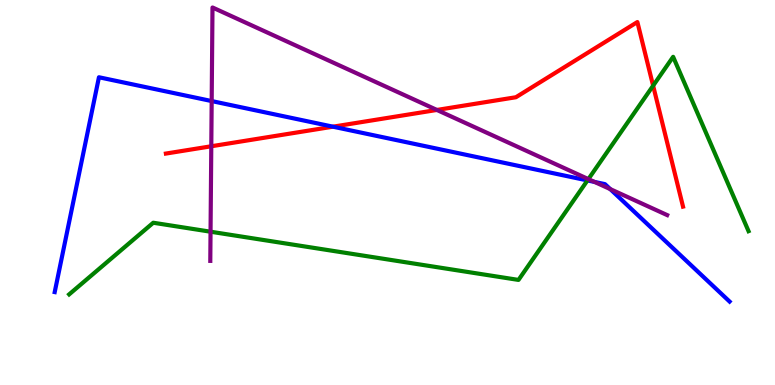[{'lines': ['blue', 'red'], 'intersections': [{'x': 4.3, 'y': 6.71}]}, {'lines': ['green', 'red'], 'intersections': [{'x': 8.43, 'y': 7.77}]}, {'lines': ['purple', 'red'], 'intersections': [{'x': 2.73, 'y': 6.2}, {'x': 5.64, 'y': 7.14}]}, {'lines': ['blue', 'green'], 'intersections': [{'x': 7.58, 'y': 5.31}]}, {'lines': ['blue', 'purple'], 'intersections': [{'x': 2.73, 'y': 7.37}, {'x': 7.67, 'y': 5.27}, {'x': 7.87, 'y': 5.09}]}, {'lines': ['green', 'purple'], 'intersections': [{'x': 2.72, 'y': 3.98}, {'x': 7.59, 'y': 5.35}]}]